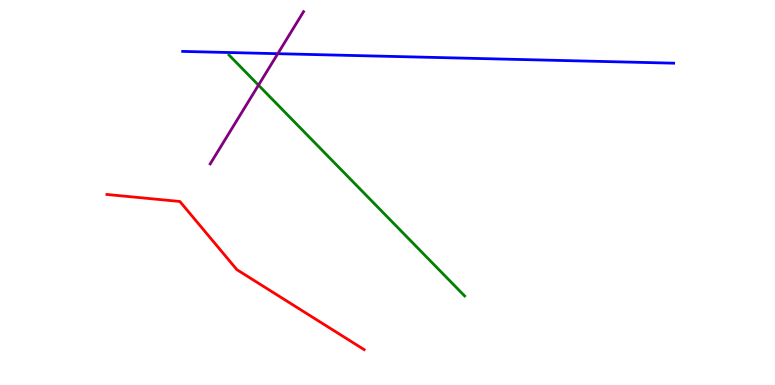[{'lines': ['blue', 'red'], 'intersections': []}, {'lines': ['green', 'red'], 'intersections': []}, {'lines': ['purple', 'red'], 'intersections': []}, {'lines': ['blue', 'green'], 'intersections': []}, {'lines': ['blue', 'purple'], 'intersections': [{'x': 3.58, 'y': 8.61}]}, {'lines': ['green', 'purple'], 'intersections': [{'x': 3.34, 'y': 7.79}]}]